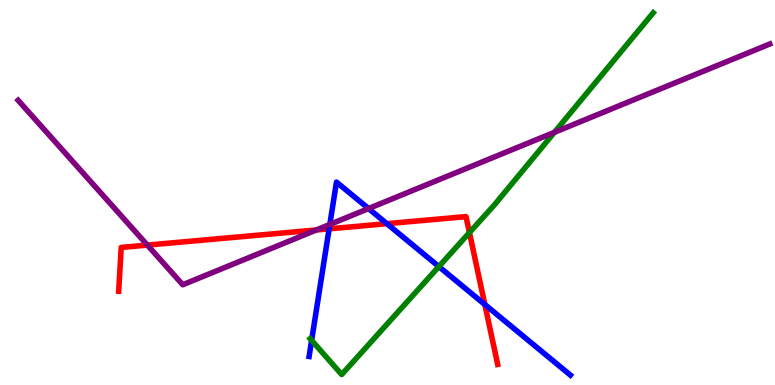[{'lines': ['blue', 'red'], 'intersections': [{'x': 4.25, 'y': 4.06}, {'x': 4.99, 'y': 4.19}, {'x': 6.26, 'y': 2.09}]}, {'lines': ['green', 'red'], 'intersections': [{'x': 6.06, 'y': 3.96}]}, {'lines': ['purple', 'red'], 'intersections': [{'x': 1.9, 'y': 3.63}, {'x': 4.08, 'y': 4.03}]}, {'lines': ['blue', 'green'], 'intersections': [{'x': 4.02, 'y': 1.16}, {'x': 5.66, 'y': 3.08}]}, {'lines': ['blue', 'purple'], 'intersections': [{'x': 4.26, 'y': 4.17}, {'x': 4.76, 'y': 4.58}]}, {'lines': ['green', 'purple'], 'intersections': [{'x': 7.15, 'y': 6.56}]}]